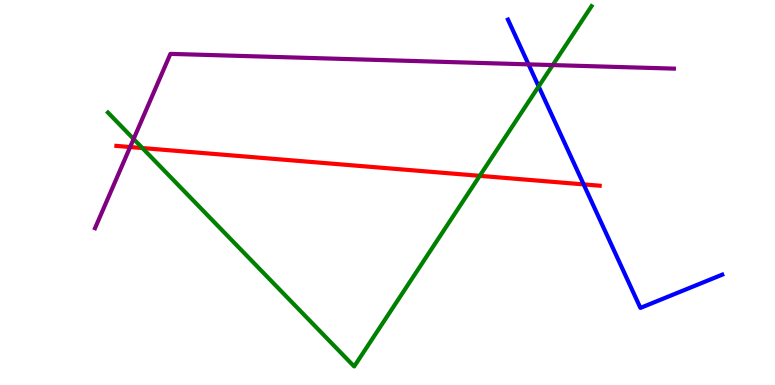[{'lines': ['blue', 'red'], 'intersections': [{'x': 7.53, 'y': 5.21}]}, {'lines': ['green', 'red'], 'intersections': [{'x': 1.84, 'y': 6.15}, {'x': 6.19, 'y': 5.43}]}, {'lines': ['purple', 'red'], 'intersections': [{'x': 1.68, 'y': 6.18}]}, {'lines': ['blue', 'green'], 'intersections': [{'x': 6.95, 'y': 7.75}]}, {'lines': ['blue', 'purple'], 'intersections': [{'x': 6.82, 'y': 8.33}]}, {'lines': ['green', 'purple'], 'intersections': [{'x': 1.72, 'y': 6.39}, {'x': 7.13, 'y': 8.31}]}]